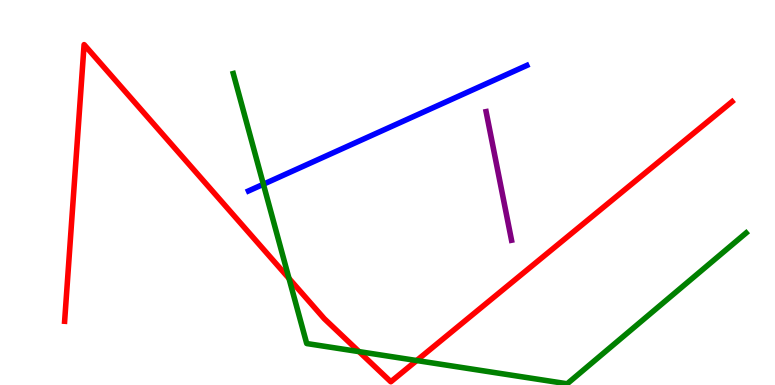[{'lines': ['blue', 'red'], 'intersections': []}, {'lines': ['green', 'red'], 'intersections': [{'x': 3.73, 'y': 2.77}, {'x': 4.63, 'y': 0.867}, {'x': 5.38, 'y': 0.636}]}, {'lines': ['purple', 'red'], 'intersections': []}, {'lines': ['blue', 'green'], 'intersections': [{'x': 3.4, 'y': 5.21}]}, {'lines': ['blue', 'purple'], 'intersections': []}, {'lines': ['green', 'purple'], 'intersections': []}]